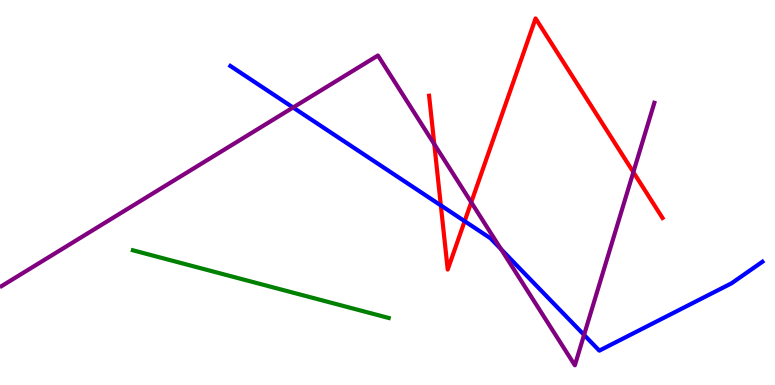[{'lines': ['blue', 'red'], 'intersections': [{'x': 5.69, 'y': 4.67}, {'x': 6.0, 'y': 4.26}]}, {'lines': ['green', 'red'], 'intersections': []}, {'lines': ['purple', 'red'], 'intersections': [{'x': 5.6, 'y': 6.26}, {'x': 6.08, 'y': 4.75}, {'x': 8.17, 'y': 5.53}]}, {'lines': ['blue', 'green'], 'intersections': []}, {'lines': ['blue', 'purple'], 'intersections': [{'x': 3.78, 'y': 7.21}, {'x': 6.47, 'y': 3.53}, {'x': 7.54, 'y': 1.3}]}, {'lines': ['green', 'purple'], 'intersections': []}]